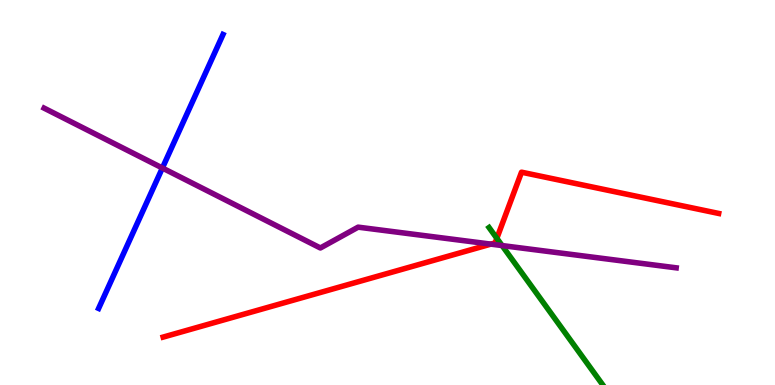[{'lines': ['blue', 'red'], 'intersections': []}, {'lines': ['green', 'red'], 'intersections': [{'x': 6.41, 'y': 3.81}]}, {'lines': ['purple', 'red'], 'intersections': [{'x': 6.33, 'y': 3.66}]}, {'lines': ['blue', 'green'], 'intersections': []}, {'lines': ['blue', 'purple'], 'intersections': [{'x': 2.1, 'y': 5.64}]}, {'lines': ['green', 'purple'], 'intersections': [{'x': 6.48, 'y': 3.62}]}]